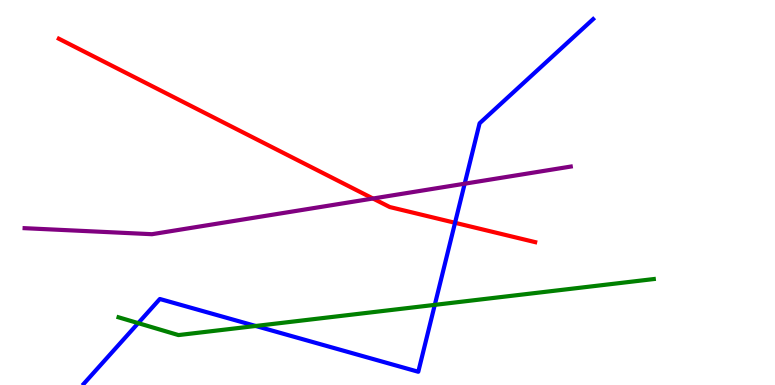[{'lines': ['blue', 'red'], 'intersections': [{'x': 5.87, 'y': 4.21}]}, {'lines': ['green', 'red'], 'intersections': []}, {'lines': ['purple', 'red'], 'intersections': [{'x': 4.81, 'y': 4.84}]}, {'lines': ['blue', 'green'], 'intersections': [{'x': 1.78, 'y': 1.61}, {'x': 3.3, 'y': 1.53}, {'x': 5.61, 'y': 2.08}]}, {'lines': ['blue', 'purple'], 'intersections': [{'x': 6.0, 'y': 5.23}]}, {'lines': ['green', 'purple'], 'intersections': []}]